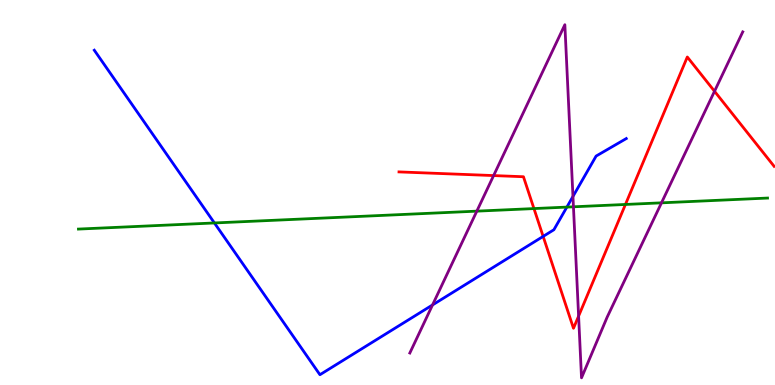[{'lines': ['blue', 'red'], 'intersections': [{'x': 7.01, 'y': 3.86}]}, {'lines': ['green', 'red'], 'intersections': [{'x': 6.89, 'y': 4.58}, {'x': 8.07, 'y': 4.69}]}, {'lines': ['purple', 'red'], 'intersections': [{'x': 6.37, 'y': 5.44}, {'x': 7.47, 'y': 1.79}, {'x': 9.22, 'y': 7.63}]}, {'lines': ['blue', 'green'], 'intersections': [{'x': 2.77, 'y': 4.21}, {'x': 7.31, 'y': 4.62}]}, {'lines': ['blue', 'purple'], 'intersections': [{'x': 5.58, 'y': 2.08}, {'x': 7.39, 'y': 4.9}]}, {'lines': ['green', 'purple'], 'intersections': [{'x': 6.15, 'y': 4.52}, {'x': 7.4, 'y': 4.63}, {'x': 8.54, 'y': 4.73}]}]